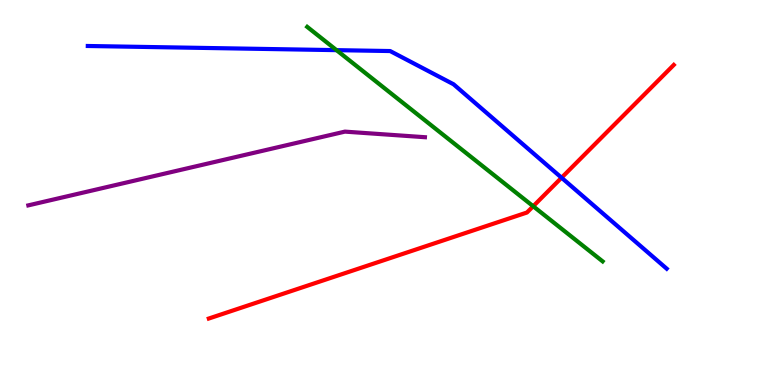[{'lines': ['blue', 'red'], 'intersections': [{'x': 7.25, 'y': 5.38}]}, {'lines': ['green', 'red'], 'intersections': [{'x': 6.88, 'y': 4.64}]}, {'lines': ['purple', 'red'], 'intersections': []}, {'lines': ['blue', 'green'], 'intersections': [{'x': 4.34, 'y': 8.7}]}, {'lines': ['blue', 'purple'], 'intersections': []}, {'lines': ['green', 'purple'], 'intersections': []}]